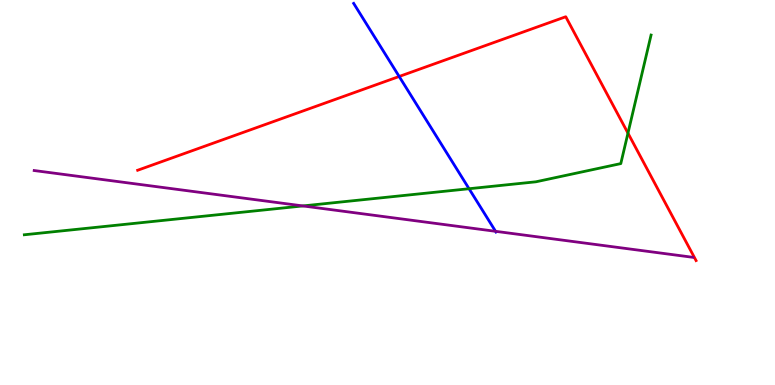[{'lines': ['blue', 'red'], 'intersections': [{'x': 5.15, 'y': 8.01}]}, {'lines': ['green', 'red'], 'intersections': [{'x': 8.1, 'y': 6.54}]}, {'lines': ['purple', 'red'], 'intersections': []}, {'lines': ['blue', 'green'], 'intersections': [{'x': 6.05, 'y': 5.1}]}, {'lines': ['blue', 'purple'], 'intersections': [{'x': 6.39, 'y': 3.99}]}, {'lines': ['green', 'purple'], 'intersections': [{'x': 3.91, 'y': 4.65}]}]